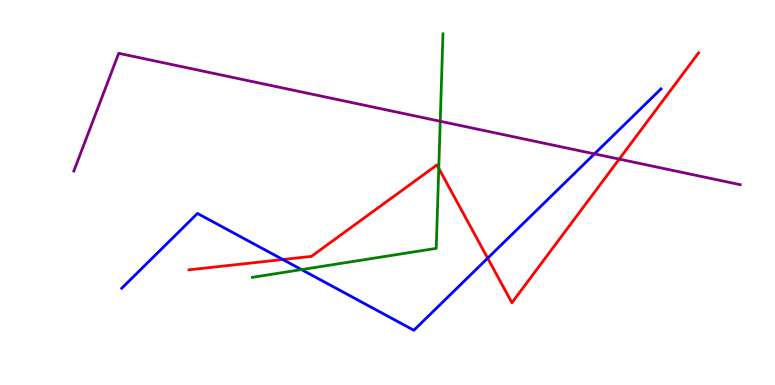[{'lines': ['blue', 'red'], 'intersections': [{'x': 3.65, 'y': 3.26}, {'x': 6.29, 'y': 3.29}]}, {'lines': ['green', 'red'], 'intersections': [{'x': 5.66, 'y': 5.63}]}, {'lines': ['purple', 'red'], 'intersections': [{'x': 7.99, 'y': 5.87}]}, {'lines': ['blue', 'green'], 'intersections': [{'x': 3.89, 'y': 3.0}]}, {'lines': ['blue', 'purple'], 'intersections': [{'x': 7.67, 'y': 6.0}]}, {'lines': ['green', 'purple'], 'intersections': [{'x': 5.68, 'y': 6.85}]}]